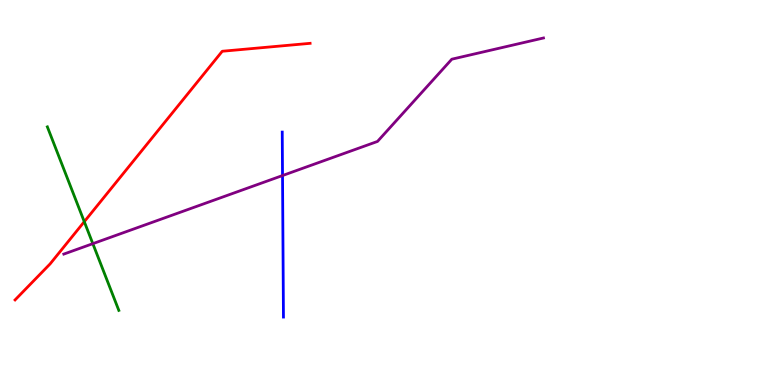[{'lines': ['blue', 'red'], 'intersections': []}, {'lines': ['green', 'red'], 'intersections': [{'x': 1.09, 'y': 4.24}]}, {'lines': ['purple', 'red'], 'intersections': []}, {'lines': ['blue', 'green'], 'intersections': []}, {'lines': ['blue', 'purple'], 'intersections': [{'x': 3.65, 'y': 5.44}]}, {'lines': ['green', 'purple'], 'intersections': [{'x': 1.2, 'y': 3.67}]}]